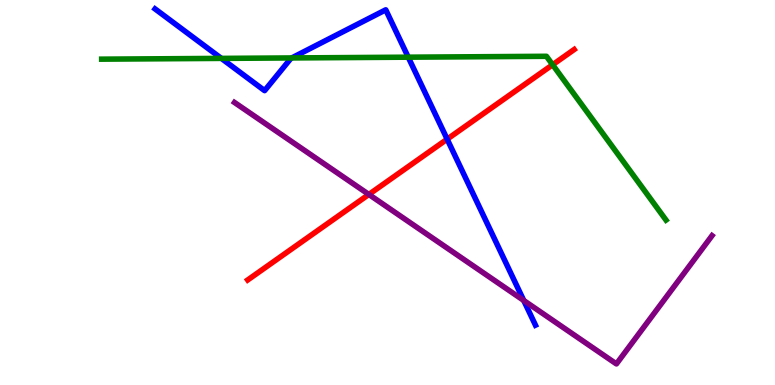[{'lines': ['blue', 'red'], 'intersections': [{'x': 5.77, 'y': 6.39}]}, {'lines': ['green', 'red'], 'intersections': [{'x': 7.13, 'y': 8.32}]}, {'lines': ['purple', 'red'], 'intersections': [{'x': 4.76, 'y': 4.95}]}, {'lines': ['blue', 'green'], 'intersections': [{'x': 2.86, 'y': 8.48}, {'x': 3.76, 'y': 8.5}, {'x': 5.27, 'y': 8.51}]}, {'lines': ['blue', 'purple'], 'intersections': [{'x': 6.76, 'y': 2.2}]}, {'lines': ['green', 'purple'], 'intersections': []}]